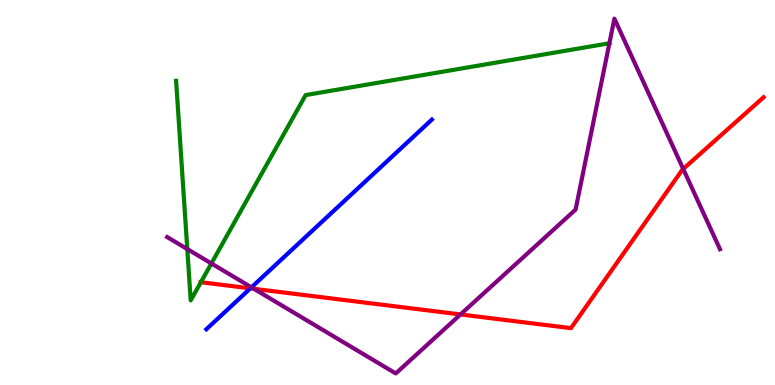[{'lines': ['blue', 'red'], 'intersections': [{'x': 3.23, 'y': 2.51}]}, {'lines': ['green', 'red'], 'intersections': [{'x': 2.59, 'y': 2.67}]}, {'lines': ['purple', 'red'], 'intersections': [{'x': 3.28, 'y': 2.5}, {'x': 5.94, 'y': 1.83}, {'x': 8.82, 'y': 5.61}]}, {'lines': ['blue', 'green'], 'intersections': []}, {'lines': ['blue', 'purple'], 'intersections': [{'x': 3.24, 'y': 2.54}]}, {'lines': ['green', 'purple'], 'intersections': [{'x': 2.42, 'y': 3.53}, {'x': 2.73, 'y': 3.16}]}]